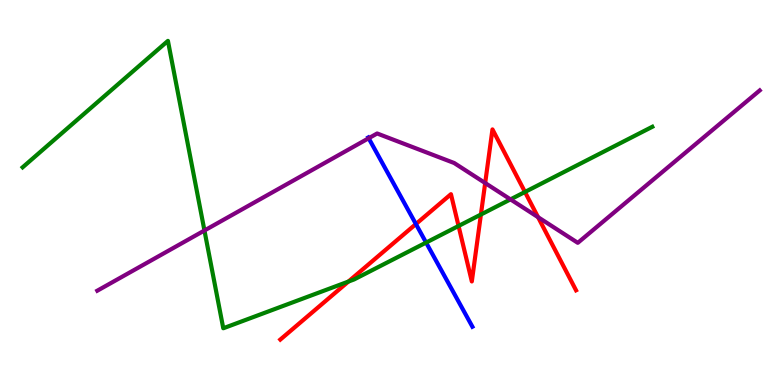[{'lines': ['blue', 'red'], 'intersections': [{'x': 5.37, 'y': 4.18}]}, {'lines': ['green', 'red'], 'intersections': [{'x': 4.5, 'y': 2.69}, {'x': 5.92, 'y': 4.13}, {'x': 6.21, 'y': 4.43}, {'x': 6.77, 'y': 5.01}]}, {'lines': ['purple', 'red'], 'intersections': [{'x': 6.26, 'y': 5.25}, {'x': 6.94, 'y': 4.36}]}, {'lines': ['blue', 'green'], 'intersections': [{'x': 5.5, 'y': 3.7}]}, {'lines': ['blue', 'purple'], 'intersections': [{'x': 4.76, 'y': 6.41}]}, {'lines': ['green', 'purple'], 'intersections': [{'x': 2.64, 'y': 4.01}, {'x': 6.59, 'y': 4.82}]}]